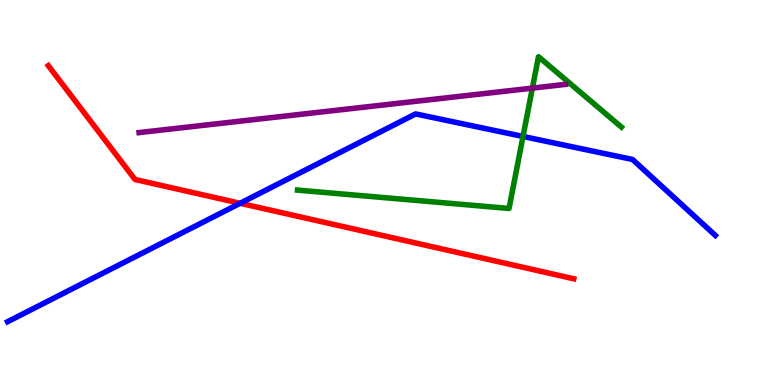[{'lines': ['blue', 'red'], 'intersections': [{'x': 3.1, 'y': 4.72}]}, {'lines': ['green', 'red'], 'intersections': []}, {'lines': ['purple', 'red'], 'intersections': []}, {'lines': ['blue', 'green'], 'intersections': [{'x': 6.75, 'y': 6.46}]}, {'lines': ['blue', 'purple'], 'intersections': []}, {'lines': ['green', 'purple'], 'intersections': [{'x': 6.87, 'y': 7.71}]}]